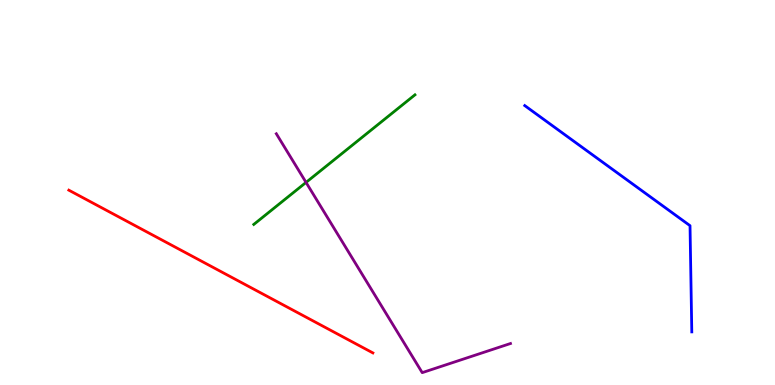[{'lines': ['blue', 'red'], 'intersections': []}, {'lines': ['green', 'red'], 'intersections': []}, {'lines': ['purple', 'red'], 'intersections': []}, {'lines': ['blue', 'green'], 'intersections': []}, {'lines': ['blue', 'purple'], 'intersections': []}, {'lines': ['green', 'purple'], 'intersections': [{'x': 3.95, 'y': 5.26}]}]